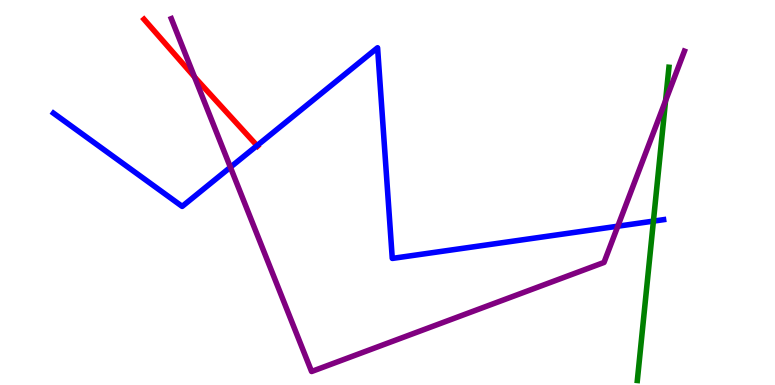[{'lines': ['blue', 'red'], 'intersections': [{'x': 3.32, 'y': 6.22}]}, {'lines': ['green', 'red'], 'intersections': []}, {'lines': ['purple', 'red'], 'intersections': [{'x': 2.51, 'y': 8.0}]}, {'lines': ['blue', 'green'], 'intersections': [{'x': 8.43, 'y': 4.26}]}, {'lines': ['blue', 'purple'], 'intersections': [{'x': 2.97, 'y': 5.66}, {'x': 7.97, 'y': 4.12}]}, {'lines': ['green', 'purple'], 'intersections': [{'x': 8.59, 'y': 7.39}]}]